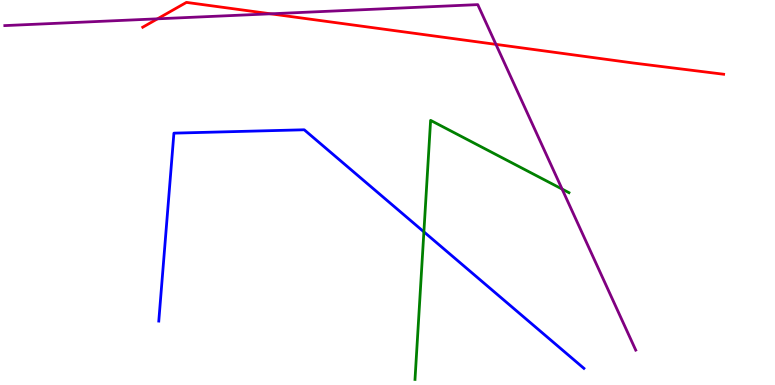[{'lines': ['blue', 'red'], 'intersections': []}, {'lines': ['green', 'red'], 'intersections': []}, {'lines': ['purple', 'red'], 'intersections': [{'x': 2.03, 'y': 9.51}, {'x': 3.49, 'y': 9.64}, {'x': 6.4, 'y': 8.85}]}, {'lines': ['blue', 'green'], 'intersections': [{'x': 5.47, 'y': 3.98}]}, {'lines': ['blue', 'purple'], 'intersections': []}, {'lines': ['green', 'purple'], 'intersections': [{'x': 7.25, 'y': 5.09}]}]